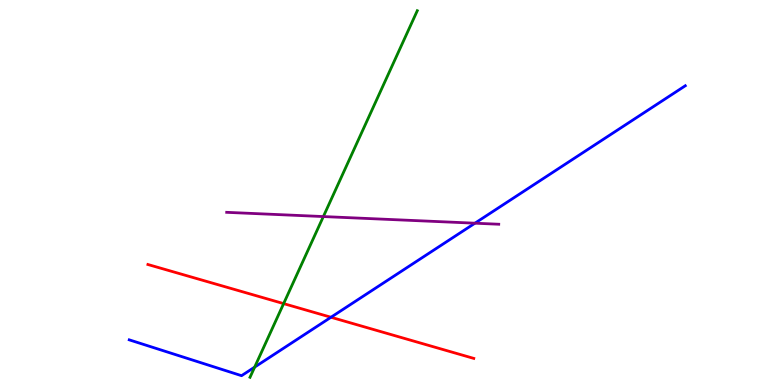[{'lines': ['blue', 'red'], 'intersections': [{'x': 4.27, 'y': 1.76}]}, {'lines': ['green', 'red'], 'intersections': [{'x': 3.66, 'y': 2.11}]}, {'lines': ['purple', 'red'], 'intersections': []}, {'lines': ['blue', 'green'], 'intersections': [{'x': 3.29, 'y': 0.464}]}, {'lines': ['blue', 'purple'], 'intersections': [{'x': 6.13, 'y': 4.2}]}, {'lines': ['green', 'purple'], 'intersections': [{'x': 4.17, 'y': 4.38}]}]